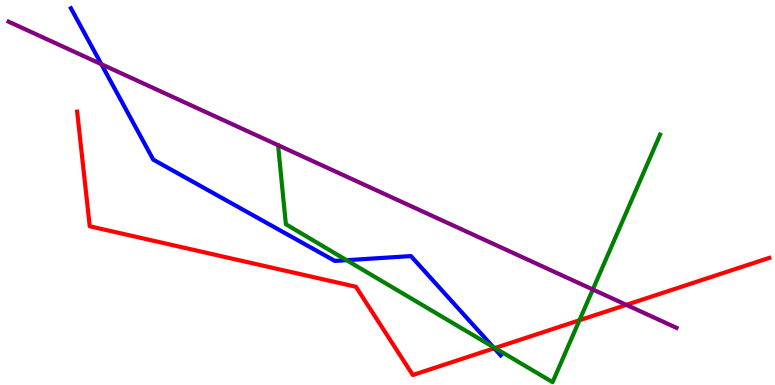[{'lines': ['blue', 'red'], 'intersections': [{'x': 6.38, 'y': 0.954}]}, {'lines': ['green', 'red'], 'intersections': [{'x': 6.39, 'y': 0.96}, {'x': 7.48, 'y': 1.68}]}, {'lines': ['purple', 'red'], 'intersections': [{'x': 8.08, 'y': 2.08}]}, {'lines': ['blue', 'green'], 'intersections': [{'x': 4.47, 'y': 3.24}, {'x': 6.36, 'y': 0.991}]}, {'lines': ['blue', 'purple'], 'intersections': [{'x': 1.31, 'y': 8.33}]}, {'lines': ['green', 'purple'], 'intersections': [{'x': 7.65, 'y': 2.48}]}]